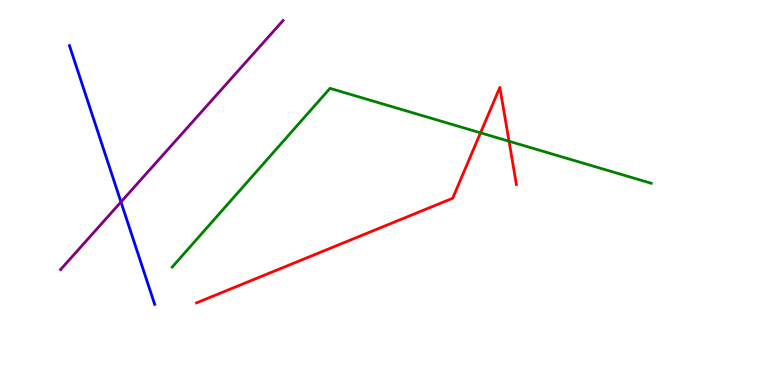[{'lines': ['blue', 'red'], 'intersections': []}, {'lines': ['green', 'red'], 'intersections': [{'x': 6.2, 'y': 6.55}, {'x': 6.57, 'y': 6.33}]}, {'lines': ['purple', 'red'], 'intersections': []}, {'lines': ['blue', 'green'], 'intersections': []}, {'lines': ['blue', 'purple'], 'intersections': [{'x': 1.56, 'y': 4.75}]}, {'lines': ['green', 'purple'], 'intersections': []}]